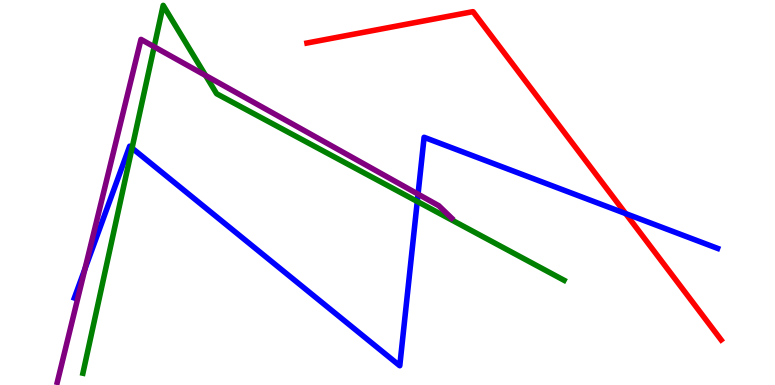[{'lines': ['blue', 'red'], 'intersections': [{'x': 8.07, 'y': 4.45}]}, {'lines': ['green', 'red'], 'intersections': []}, {'lines': ['purple', 'red'], 'intersections': []}, {'lines': ['blue', 'green'], 'intersections': [{'x': 1.7, 'y': 6.15}, {'x': 5.38, 'y': 4.77}]}, {'lines': ['blue', 'purple'], 'intersections': [{'x': 1.1, 'y': 3.02}, {'x': 5.39, 'y': 4.96}]}, {'lines': ['green', 'purple'], 'intersections': [{'x': 1.99, 'y': 8.79}, {'x': 2.65, 'y': 8.04}]}]